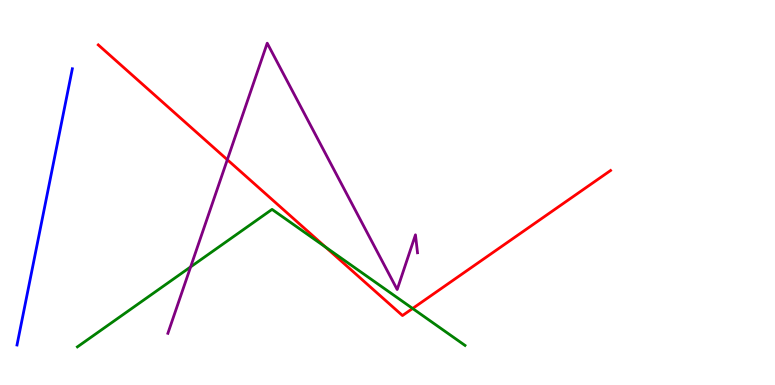[{'lines': ['blue', 'red'], 'intersections': []}, {'lines': ['green', 'red'], 'intersections': [{'x': 4.2, 'y': 3.58}, {'x': 5.32, 'y': 1.99}]}, {'lines': ['purple', 'red'], 'intersections': [{'x': 2.93, 'y': 5.85}]}, {'lines': ['blue', 'green'], 'intersections': []}, {'lines': ['blue', 'purple'], 'intersections': []}, {'lines': ['green', 'purple'], 'intersections': [{'x': 2.46, 'y': 3.07}]}]